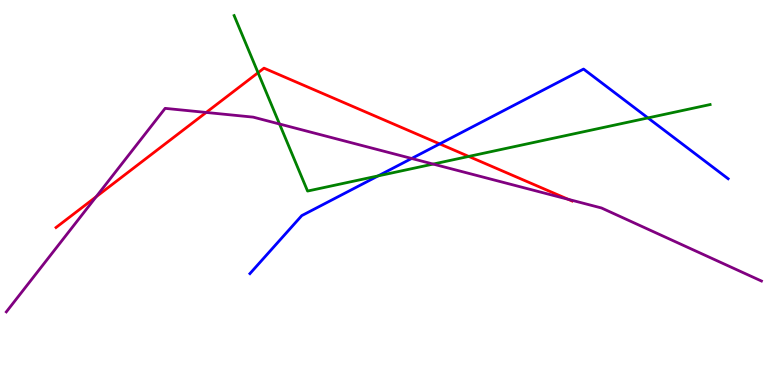[{'lines': ['blue', 'red'], 'intersections': [{'x': 5.67, 'y': 6.26}]}, {'lines': ['green', 'red'], 'intersections': [{'x': 3.33, 'y': 8.11}, {'x': 6.05, 'y': 5.94}]}, {'lines': ['purple', 'red'], 'intersections': [{'x': 1.24, 'y': 4.89}, {'x': 2.66, 'y': 7.08}, {'x': 7.33, 'y': 4.82}]}, {'lines': ['blue', 'green'], 'intersections': [{'x': 4.88, 'y': 5.43}, {'x': 8.36, 'y': 6.94}]}, {'lines': ['blue', 'purple'], 'intersections': [{'x': 5.31, 'y': 5.88}]}, {'lines': ['green', 'purple'], 'intersections': [{'x': 3.61, 'y': 6.78}, {'x': 5.59, 'y': 5.74}]}]